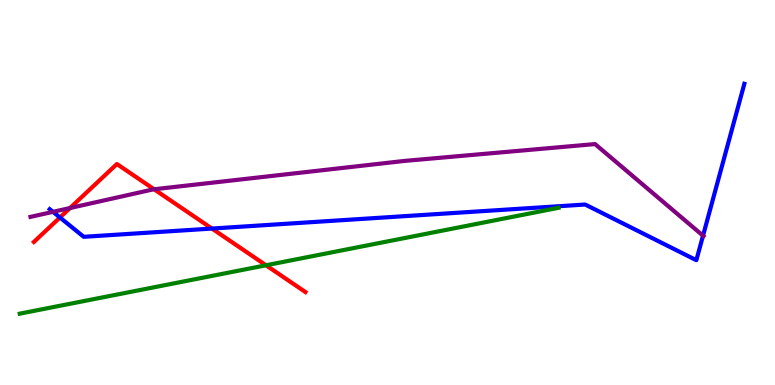[{'lines': ['blue', 'red'], 'intersections': [{'x': 0.773, 'y': 4.35}, {'x': 2.73, 'y': 4.06}]}, {'lines': ['green', 'red'], 'intersections': [{'x': 3.43, 'y': 3.11}]}, {'lines': ['purple', 'red'], 'intersections': [{'x': 0.903, 'y': 4.6}, {'x': 1.99, 'y': 5.08}]}, {'lines': ['blue', 'green'], 'intersections': []}, {'lines': ['blue', 'purple'], 'intersections': [{'x': 0.684, 'y': 4.5}, {'x': 9.07, 'y': 3.88}]}, {'lines': ['green', 'purple'], 'intersections': []}]